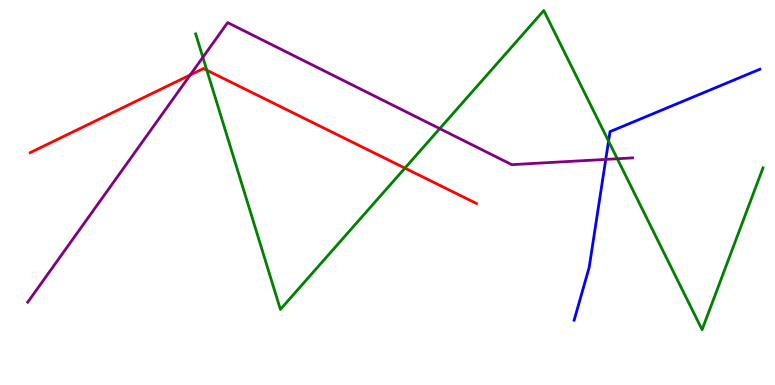[{'lines': ['blue', 'red'], 'intersections': []}, {'lines': ['green', 'red'], 'intersections': [{'x': 2.67, 'y': 8.18}, {'x': 5.22, 'y': 5.63}]}, {'lines': ['purple', 'red'], 'intersections': [{'x': 2.45, 'y': 8.05}]}, {'lines': ['blue', 'green'], 'intersections': [{'x': 7.85, 'y': 6.33}]}, {'lines': ['blue', 'purple'], 'intersections': [{'x': 7.82, 'y': 5.86}]}, {'lines': ['green', 'purple'], 'intersections': [{'x': 2.62, 'y': 8.51}, {'x': 5.67, 'y': 6.66}, {'x': 7.97, 'y': 5.88}]}]